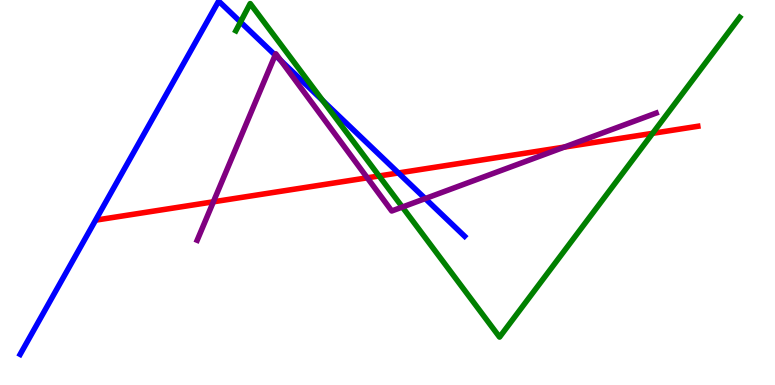[{'lines': ['blue', 'red'], 'intersections': [{'x': 5.14, 'y': 5.51}]}, {'lines': ['green', 'red'], 'intersections': [{'x': 4.89, 'y': 5.43}, {'x': 8.42, 'y': 6.54}]}, {'lines': ['purple', 'red'], 'intersections': [{'x': 2.75, 'y': 4.76}, {'x': 4.74, 'y': 5.38}, {'x': 7.28, 'y': 6.18}]}, {'lines': ['blue', 'green'], 'intersections': [{'x': 3.1, 'y': 9.43}, {'x': 4.16, 'y': 7.39}]}, {'lines': ['blue', 'purple'], 'intersections': [{'x': 3.55, 'y': 8.57}, {'x': 3.62, 'y': 8.43}, {'x': 5.49, 'y': 4.84}]}, {'lines': ['green', 'purple'], 'intersections': [{'x': 5.19, 'y': 4.62}]}]